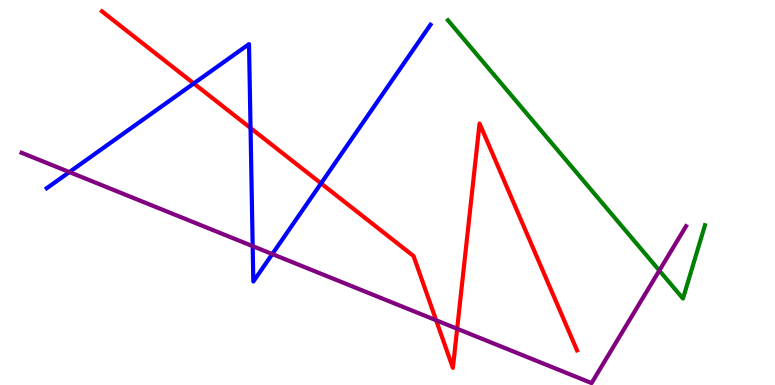[{'lines': ['blue', 'red'], 'intersections': [{'x': 2.5, 'y': 7.83}, {'x': 3.23, 'y': 6.67}, {'x': 4.14, 'y': 5.24}]}, {'lines': ['green', 'red'], 'intersections': []}, {'lines': ['purple', 'red'], 'intersections': [{'x': 5.63, 'y': 1.68}, {'x': 5.9, 'y': 1.46}]}, {'lines': ['blue', 'green'], 'intersections': []}, {'lines': ['blue', 'purple'], 'intersections': [{'x': 0.895, 'y': 5.53}, {'x': 3.26, 'y': 3.61}, {'x': 3.51, 'y': 3.4}]}, {'lines': ['green', 'purple'], 'intersections': [{'x': 8.51, 'y': 2.97}]}]